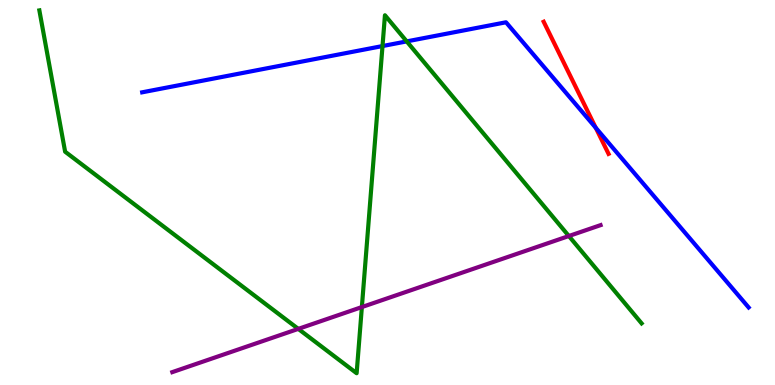[{'lines': ['blue', 'red'], 'intersections': [{'x': 7.69, 'y': 6.68}]}, {'lines': ['green', 'red'], 'intersections': []}, {'lines': ['purple', 'red'], 'intersections': []}, {'lines': ['blue', 'green'], 'intersections': [{'x': 4.94, 'y': 8.8}, {'x': 5.25, 'y': 8.92}]}, {'lines': ['blue', 'purple'], 'intersections': []}, {'lines': ['green', 'purple'], 'intersections': [{'x': 3.85, 'y': 1.46}, {'x': 4.67, 'y': 2.02}, {'x': 7.34, 'y': 3.87}]}]